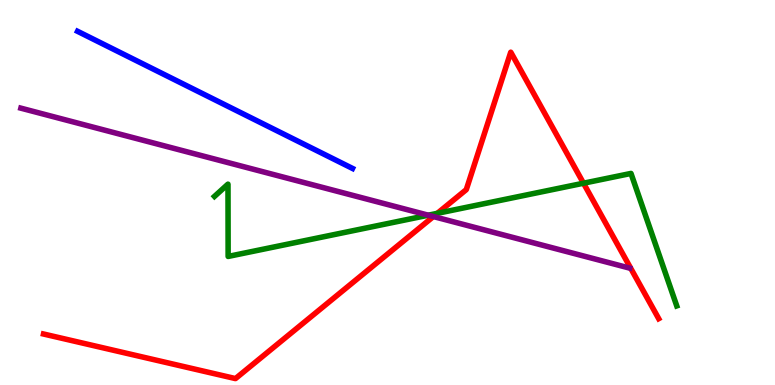[{'lines': ['blue', 'red'], 'intersections': []}, {'lines': ['green', 'red'], 'intersections': [{'x': 5.64, 'y': 4.46}, {'x': 7.53, 'y': 5.24}]}, {'lines': ['purple', 'red'], 'intersections': [{'x': 5.59, 'y': 4.38}]}, {'lines': ['blue', 'green'], 'intersections': []}, {'lines': ['blue', 'purple'], 'intersections': []}, {'lines': ['green', 'purple'], 'intersections': [{'x': 5.53, 'y': 4.41}]}]